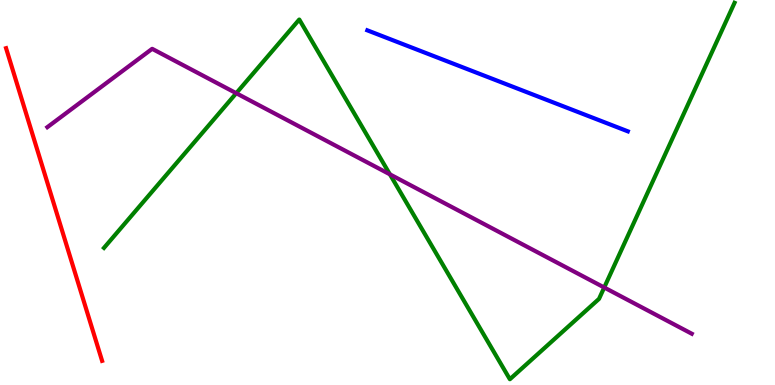[{'lines': ['blue', 'red'], 'intersections': []}, {'lines': ['green', 'red'], 'intersections': []}, {'lines': ['purple', 'red'], 'intersections': []}, {'lines': ['blue', 'green'], 'intersections': []}, {'lines': ['blue', 'purple'], 'intersections': []}, {'lines': ['green', 'purple'], 'intersections': [{'x': 3.05, 'y': 7.58}, {'x': 5.03, 'y': 5.47}, {'x': 7.8, 'y': 2.53}]}]